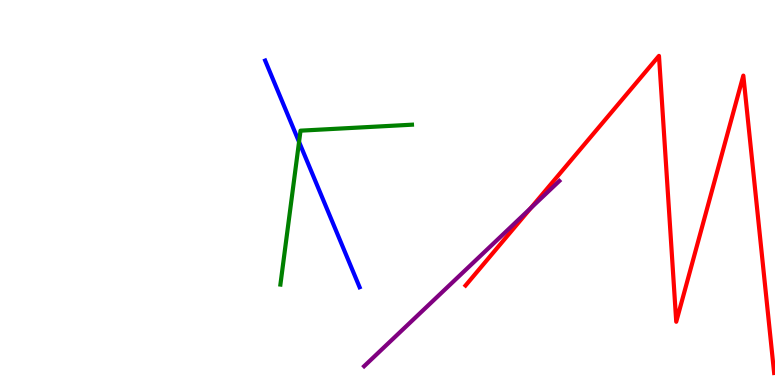[{'lines': ['blue', 'red'], 'intersections': []}, {'lines': ['green', 'red'], 'intersections': []}, {'lines': ['purple', 'red'], 'intersections': [{'x': 6.85, 'y': 4.59}]}, {'lines': ['blue', 'green'], 'intersections': [{'x': 3.86, 'y': 6.31}]}, {'lines': ['blue', 'purple'], 'intersections': []}, {'lines': ['green', 'purple'], 'intersections': []}]